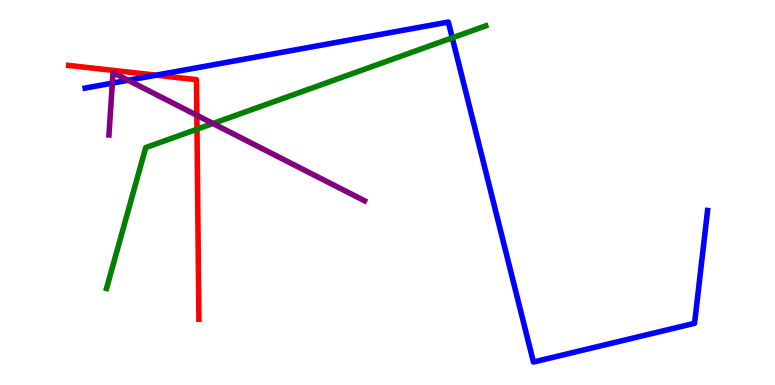[{'lines': ['blue', 'red'], 'intersections': [{'x': 2.01, 'y': 8.05}]}, {'lines': ['green', 'red'], 'intersections': [{'x': 2.54, 'y': 6.64}]}, {'lines': ['purple', 'red'], 'intersections': [{'x': 2.54, 'y': 7.01}]}, {'lines': ['blue', 'green'], 'intersections': [{'x': 5.84, 'y': 9.02}]}, {'lines': ['blue', 'purple'], 'intersections': [{'x': 1.45, 'y': 7.84}, {'x': 1.65, 'y': 7.92}]}, {'lines': ['green', 'purple'], 'intersections': [{'x': 2.75, 'y': 6.79}]}]